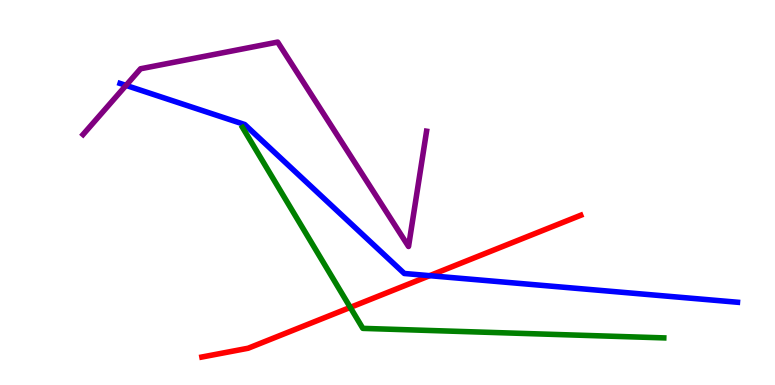[{'lines': ['blue', 'red'], 'intersections': [{'x': 5.54, 'y': 2.84}]}, {'lines': ['green', 'red'], 'intersections': [{'x': 4.52, 'y': 2.02}]}, {'lines': ['purple', 'red'], 'intersections': []}, {'lines': ['blue', 'green'], 'intersections': []}, {'lines': ['blue', 'purple'], 'intersections': [{'x': 1.63, 'y': 7.78}]}, {'lines': ['green', 'purple'], 'intersections': []}]